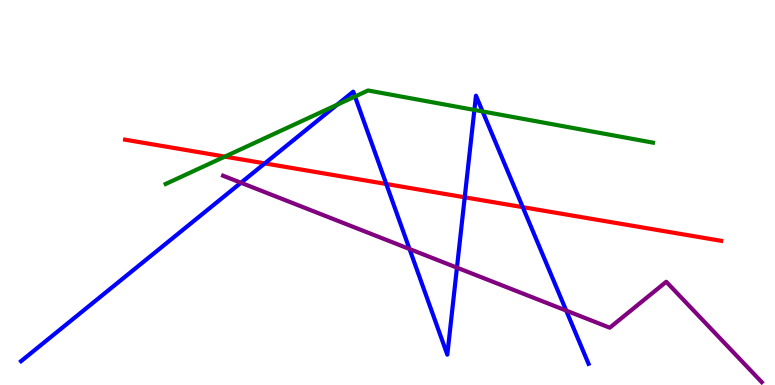[{'lines': ['blue', 'red'], 'intersections': [{'x': 3.42, 'y': 5.76}, {'x': 4.98, 'y': 5.22}, {'x': 6.0, 'y': 4.88}, {'x': 6.75, 'y': 4.62}]}, {'lines': ['green', 'red'], 'intersections': [{'x': 2.9, 'y': 5.93}]}, {'lines': ['purple', 'red'], 'intersections': []}, {'lines': ['blue', 'green'], 'intersections': [{'x': 4.35, 'y': 7.28}, {'x': 4.58, 'y': 7.49}, {'x': 6.12, 'y': 7.14}, {'x': 6.23, 'y': 7.11}]}, {'lines': ['blue', 'purple'], 'intersections': [{'x': 3.11, 'y': 5.25}, {'x': 5.28, 'y': 3.53}, {'x': 5.9, 'y': 3.05}, {'x': 7.31, 'y': 1.93}]}, {'lines': ['green', 'purple'], 'intersections': []}]